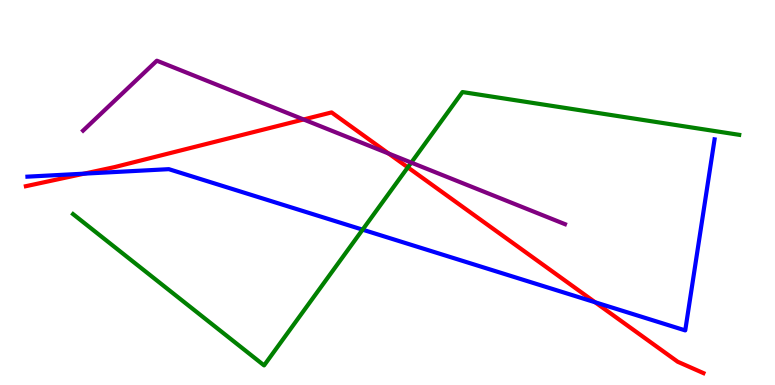[{'lines': ['blue', 'red'], 'intersections': [{'x': 1.09, 'y': 5.49}, {'x': 7.68, 'y': 2.15}]}, {'lines': ['green', 'red'], 'intersections': [{'x': 5.26, 'y': 5.65}]}, {'lines': ['purple', 'red'], 'intersections': [{'x': 3.92, 'y': 6.9}, {'x': 5.01, 'y': 6.01}]}, {'lines': ['blue', 'green'], 'intersections': [{'x': 4.68, 'y': 4.03}]}, {'lines': ['blue', 'purple'], 'intersections': []}, {'lines': ['green', 'purple'], 'intersections': [{'x': 5.31, 'y': 5.78}]}]